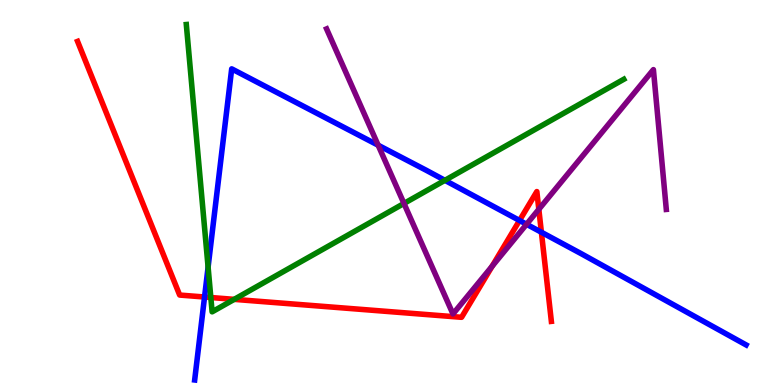[{'lines': ['blue', 'red'], 'intersections': [{'x': 2.64, 'y': 2.29}, {'x': 6.7, 'y': 4.27}, {'x': 6.99, 'y': 3.97}]}, {'lines': ['green', 'red'], 'intersections': [{'x': 2.72, 'y': 2.27}, {'x': 3.02, 'y': 2.22}]}, {'lines': ['purple', 'red'], 'intersections': [{'x': 6.35, 'y': 3.09}, {'x': 6.95, 'y': 4.56}]}, {'lines': ['blue', 'green'], 'intersections': [{'x': 2.69, 'y': 3.06}, {'x': 5.74, 'y': 5.32}]}, {'lines': ['blue', 'purple'], 'intersections': [{'x': 4.88, 'y': 6.23}, {'x': 6.79, 'y': 4.18}]}, {'lines': ['green', 'purple'], 'intersections': [{'x': 5.21, 'y': 4.72}]}]